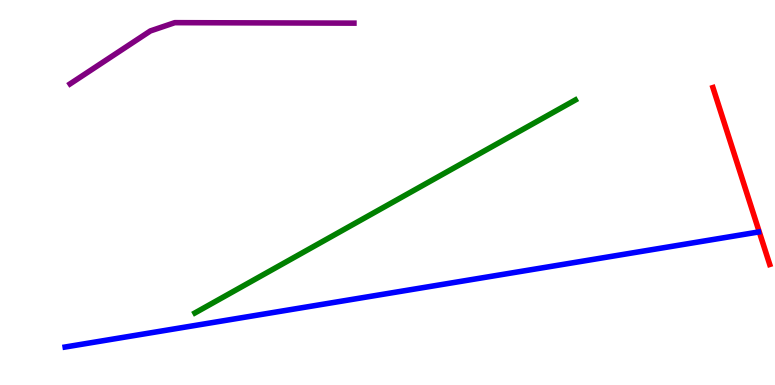[{'lines': ['blue', 'red'], 'intersections': []}, {'lines': ['green', 'red'], 'intersections': []}, {'lines': ['purple', 'red'], 'intersections': []}, {'lines': ['blue', 'green'], 'intersections': []}, {'lines': ['blue', 'purple'], 'intersections': []}, {'lines': ['green', 'purple'], 'intersections': []}]